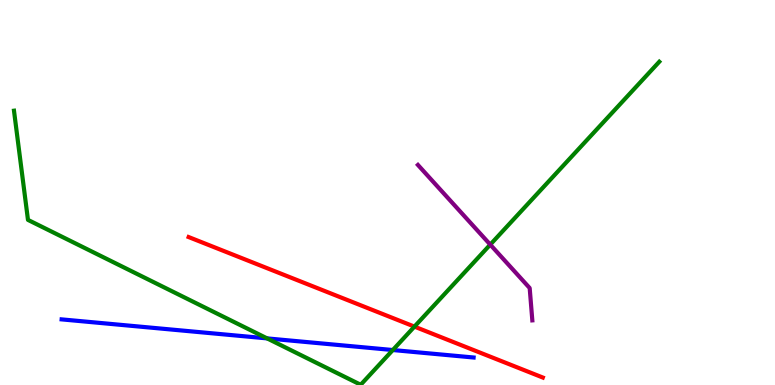[{'lines': ['blue', 'red'], 'intersections': []}, {'lines': ['green', 'red'], 'intersections': [{'x': 5.35, 'y': 1.52}]}, {'lines': ['purple', 'red'], 'intersections': []}, {'lines': ['blue', 'green'], 'intersections': [{'x': 3.45, 'y': 1.21}, {'x': 5.07, 'y': 0.908}]}, {'lines': ['blue', 'purple'], 'intersections': []}, {'lines': ['green', 'purple'], 'intersections': [{'x': 6.33, 'y': 3.65}]}]